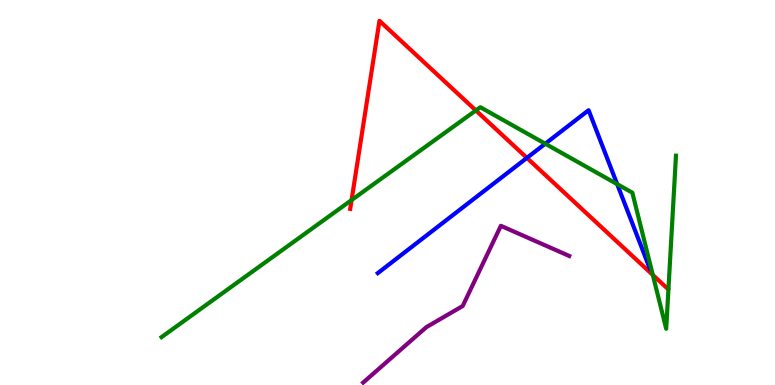[{'lines': ['blue', 'red'], 'intersections': [{'x': 6.8, 'y': 5.9}]}, {'lines': ['green', 'red'], 'intersections': [{'x': 4.54, 'y': 4.8}, {'x': 6.14, 'y': 7.13}, {'x': 8.42, 'y': 2.86}]}, {'lines': ['purple', 'red'], 'intersections': []}, {'lines': ['blue', 'green'], 'intersections': [{'x': 7.04, 'y': 6.27}, {'x': 7.96, 'y': 5.22}]}, {'lines': ['blue', 'purple'], 'intersections': []}, {'lines': ['green', 'purple'], 'intersections': []}]